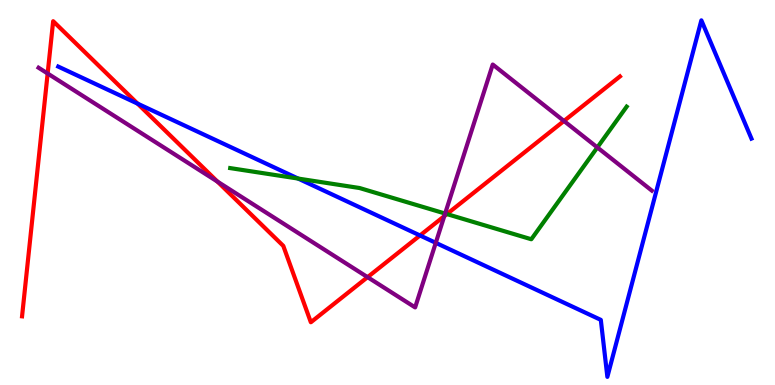[{'lines': ['blue', 'red'], 'intersections': [{'x': 1.78, 'y': 7.31}, {'x': 5.42, 'y': 3.88}]}, {'lines': ['green', 'red'], 'intersections': [{'x': 5.77, 'y': 4.44}]}, {'lines': ['purple', 'red'], 'intersections': [{'x': 0.615, 'y': 8.09}, {'x': 2.81, 'y': 5.28}, {'x': 4.74, 'y': 2.8}, {'x': 5.73, 'y': 4.39}, {'x': 7.28, 'y': 6.86}]}, {'lines': ['blue', 'green'], 'intersections': [{'x': 3.85, 'y': 5.36}]}, {'lines': ['blue', 'purple'], 'intersections': [{'x': 5.62, 'y': 3.69}]}, {'lines': ['green', 'purple'], 'intersections': [{'x': 5.74, 'y': 4.45}, {'x': 7.71, 'y': 6.17}]}]